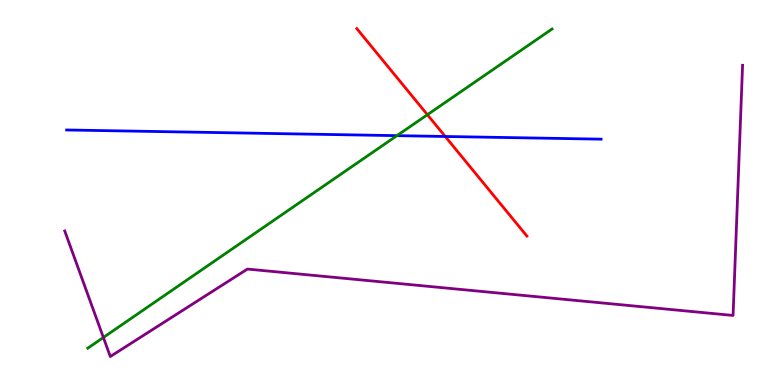[{'lines': ['blue', 'red'], 'intersections': [{'x': 5.75, 'y': 6.45}]}, {'lines': ['green', 'red'], 'intersections': [{'x': 5.51, 'y': 7.02}]}, {'lines': ['purple', 'red'], 'intersections': []}, {'lines': ['blue', 'green'], 'intersections': [{'x': 5.12, 'y': 6.48}]}, {'lines': ['blue', 'purple'], 'intersections': []}, {'lines': ['green', 'purple'], 'intersections': [{'x': 1.33, 'y': 1.23}]}]